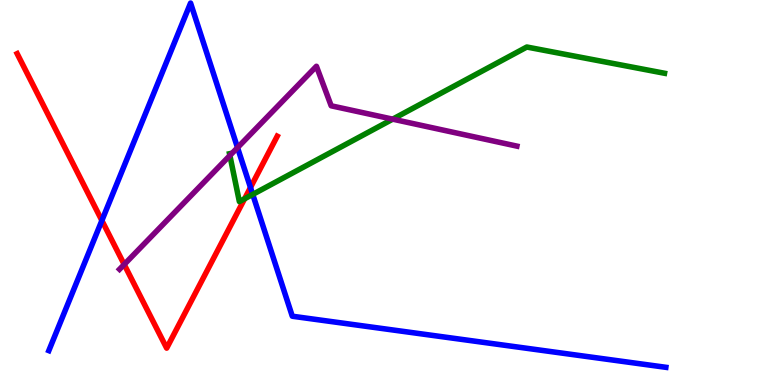[{'lines': ['blue', 'red'], 'intersections': [{'x': 1.31, 'y': 4.27}, {'x': 3.23, 'y': 5.13}]}, {'lines': ['green', 'red'], 'intersections': [{'x': 3.16, 'y': 4.84}]}, {'lines': ['purple', 'red'], 'intersections': [{'x': 1.6, 'y': 3.13}]}, {'lines': ['blue', 'green'], 'intersections': [{'x': 3.26, 'y': 4.95}]}, {'lines': ['blue', 'purple'], 'intersections': [{'x': 3.06, 'y': 6.17}]}, {'lines': ['green', 'purple'], 'intersections': [{'x': 2.97, 'y': 5.96}, {'x': 5.07, 'y': 6.91}]}]